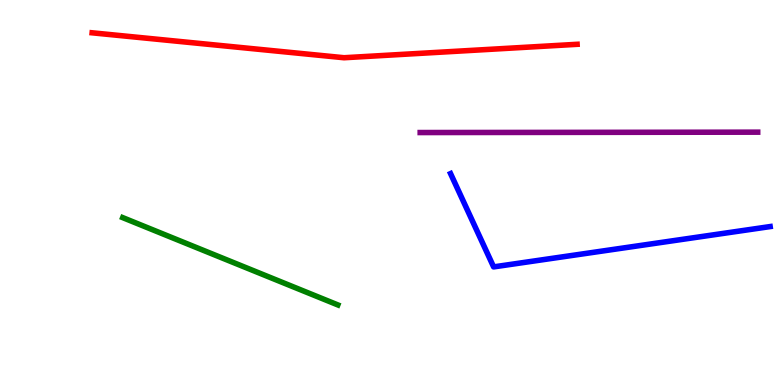[{'lines': ['blue', 'red'], 'intersections': []}, {'lines': ['green', 'red'], 'intersections': []}, {'lines': ['purple', 'red'], 'intersections': []}, {'lines': ['blue', 'green'], 'intersections': []}, {'lines': ['blue', 'purple'], 'intersections': []}, {'lines': ['green', 'purple'], 'intersections': []}]